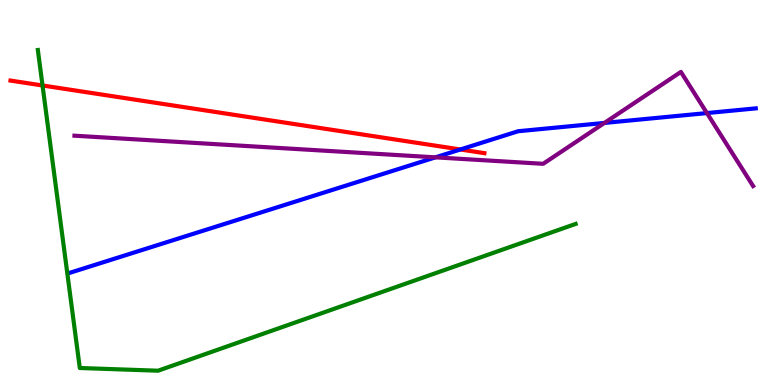[{'lines': ['blue', 'red'], 'intersections': [{'x': 5.94, 'y': 6.12}]}, {'lines': ['green', 'red'], 'intersections': [{'x': 0.549, 'y': 7.78}]}, {'lines': ['purple', 'red'], 'intersections': []}, {'lines': ['blue', 'green'], 'intersections': []}, {'lines': ['blue', 'purple'], 'intersections': [{'x': 5.62, 'y': 5.91}, {'x': 7.8, 'y': 6.81}, {'x': 9.12, 'y': 7.06}]}, {'lines': ['green', 'purple'], 'intersections': []}]